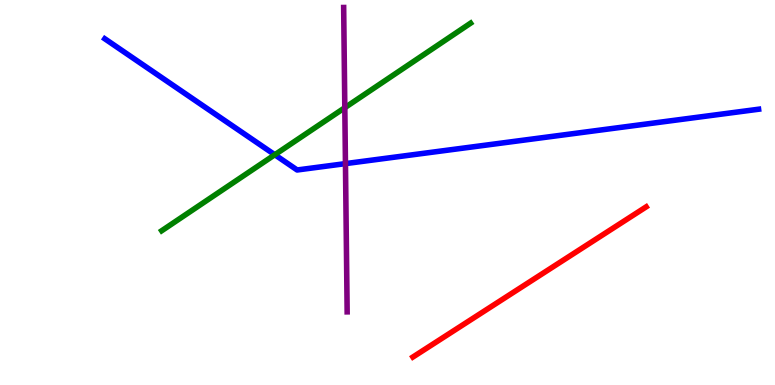[{'lines': ['blue', 'red'], 'intersections': []}, {'lines': ['green', 'red'], 'intersections': []}, {'lines': ['purple', 'red'], 'intersections': []}, {'lines': ['blue', 'green'], 'intersections': [{'x': 3.55, 'y': 5.98}]}, {'lines': ['blue', 'purple'], 'intersections': [{'x': 4.46, 'y': 5.75}]}, {'lines': ['green', 'purple'], 'intersections': [{'x': 4.45, 'y': 7.2}]}]